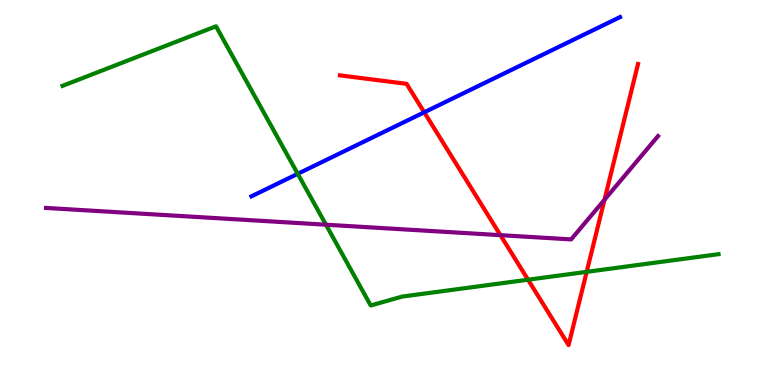[{'lines': ['blue', 'red'], 'intersections': [{'x': 5.47, 'y': 7.08}]}, {'lines': ['green', 'red'], 'intersections': [{'x': 6.81, 'y': 2.73}, {'x': 7.57, 'y': 2.94}]}, {'lines': ['purple', 'red'], 'intersections': [{'x': 6.46, 'y': 3.89}, {'x': 7.8, 'y': 4.81}]}, {'lines': ['blue', 'green'], 'intersections': [{'x': 3.84, 'y': 5.49}]}, {'lines': ['blue', 'purple'], 'intersections': []}, {'lines': ['green', 'purple'], 'intersections': [{'x': 4.21, 'y': 4.16}]}]